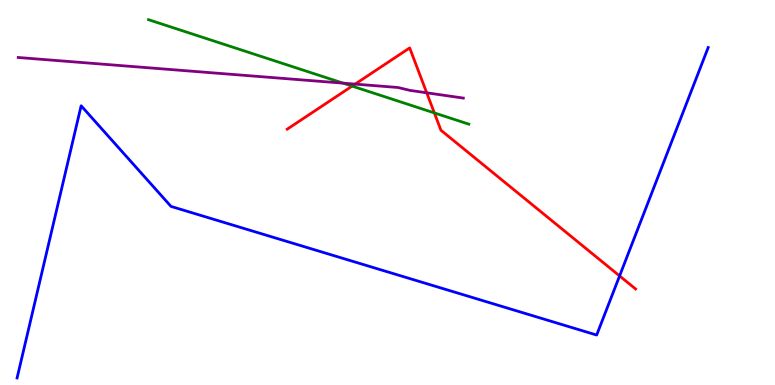[{'lines': ['blue', 'red'], 'intersections': [{'x': 7.99, 'y': 2.83}]}, {'lines': ['green', 'red'], 'intersections': [{'x': 4.54, 'y': 7.76}, {'x': 5.6, 'y': 7.07}]}, {'lines': ['purple', 'red'], 'intersections': [{'x': 4.58, 'y': 7.82}, {'x': 5.51, 'y': 7.59}]}, {'lines': ['blue', 'green'], 'intersections': []}, {'lines': ['blue', 'purple'], 'intersections': []}, {'lines': ['green', 'purple'], 'intersections': [{'x': 4.43, 'y': 7.84}]}]